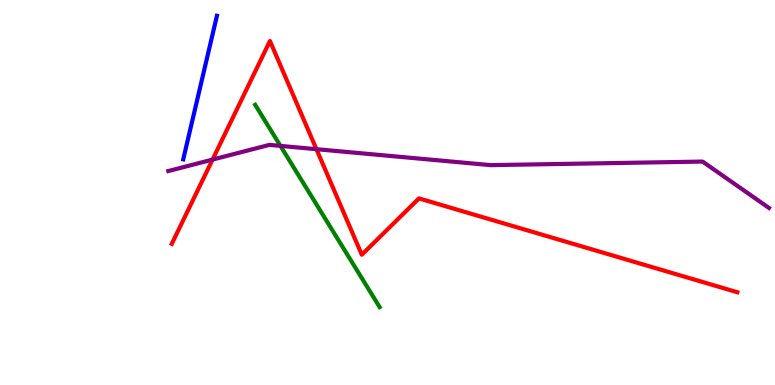[{'lines': ['blue', 'red'], 'intersections': []}, {'lines': ['green', 'red'], 'intersections': []}, {'lines': ['purple', 'red'], 'intersections': [{'x': 2.74, 'y': 5.85}, {'x': 4.08, 'y': 6.12}]}, {'lines': ['blue', 'green'], 'intersections': []}, {'lines': ['blue', 'purple'], 'intersections': []}, {'lines': ['green', 'purple'], 'intersections': [{'x': 3.62, 'y': 6.21}]}]